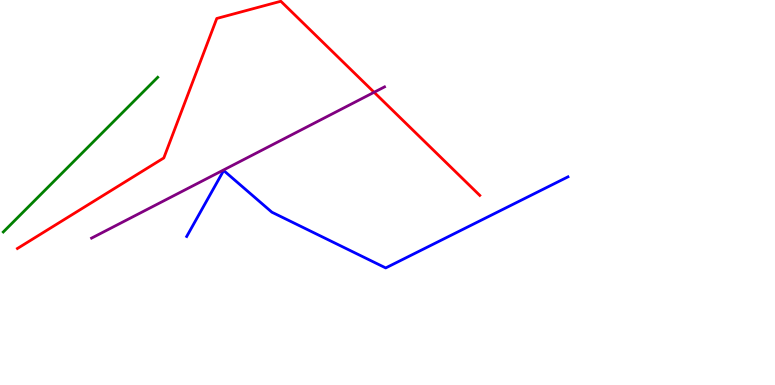[{'lines': ['blue', 'red'], 'intersections': []}, {'lines': ['green', 'red'], 'intersections': []}, {'lines': ['purple', 'red'], 'intersections': [{'x': 4.83, 'y': 7.6}]}, {'lines': ['blue', 'green'], 'intersections': []}, {'lines': ['blue', 'purple'], 'intersections': []}, {'lines': ['green', 'purple'], 'intersections': []}]